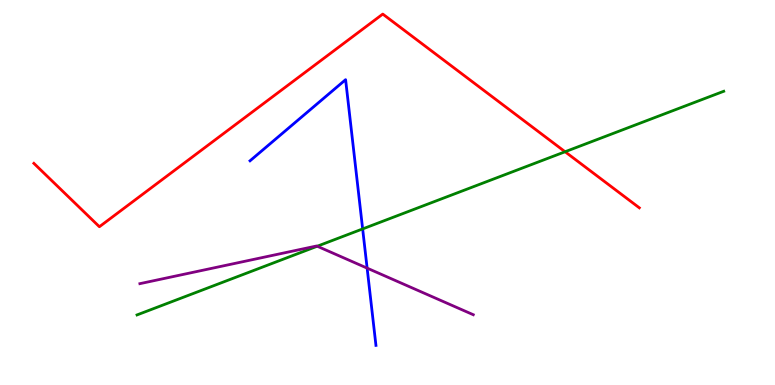[{'lines': ['blue', 'red'], 'intersections': []}, {'lines': ['green', 'red'], 'intersections': [{'x': 7.29, 'y': 6.06}]}, {'lines': ['purple', 'red'], 'intersections': []}, {'lines': ['blue', 'green'], 'intersections': [{'x': 4.68, 'y': 4.05}]}, {'lines': ['blue', 'purple'], 'intersections': [{'x': 4.74, 'y': 3.04}]}, {'lines': ['green', 'purple'], 'intersections': [{'x': 4.09, 'y': 3.6}]}]